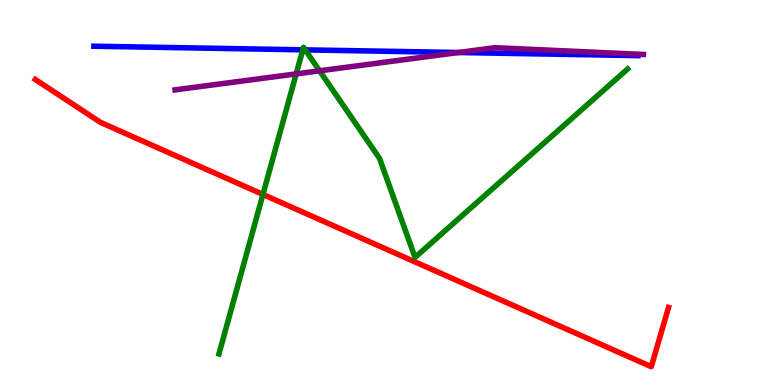[{'lines': ['blue', 'red'], 'intersections': []}, {'lines': ['green', 'red'], 'intersections': [{'x': 3.39, 'y': 4.95}]}, {'lines': ['purple', 'red'], 'intersections': []}, {'lines': ['blue', 'green'], 'intersections': [{'x': 3.91, 'y': 8.71}, {'x': 3.94, 'y': 8.7}]}, {'lines': ['blue', 'purple'], 'intersections': [{'x': 5.92, 'y': 8.64}]}, {'lines': ['green', 'purple'], 'intersections': [{'x': 3.82, 'y': 8.08}, {'x': 4.12, 'y': 8.16}]}]